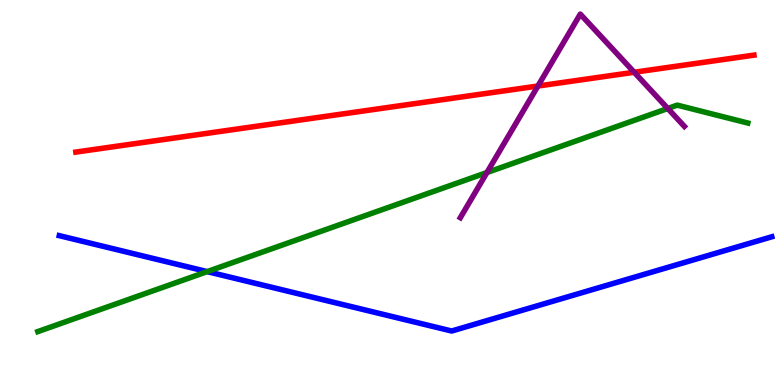[{'lines': ['blue', 'red'], 'intersections': []}, {'lines': ['green', 'red'], 'intersections': []}, {'lines': ['purple', 'red'], 'intersections': [{'x': 6.94, 'y': 7.77}, {'x': 8.18, 'y': 8.12}]}, {'lines': ['blue', 'green'], 'intersections': [{'x': 2.67, 'y': 2.95}]}, {'lines': ['blue', 'purple'], 'intersections': []}, {'lines': ['green', 'purple'], 'intersections': [{'x': 6.28, 'y': 5.52}, {'x': 8.62, 'y': 7.18}]}]